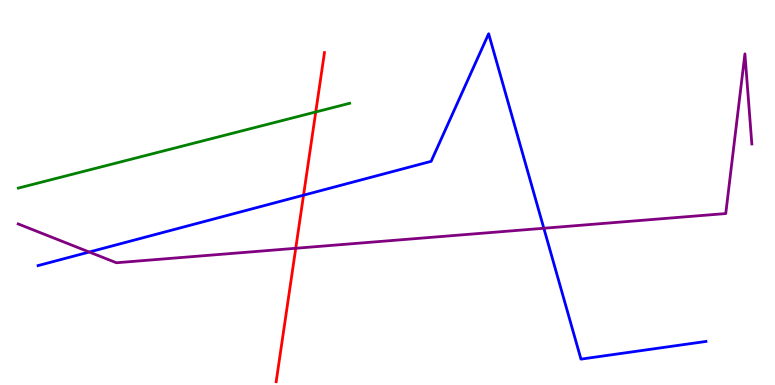[{'lines': ['blue', 'red'], 'intersections': [{'x': 3.92, 'y': 4.93}]}, {'lines': ['green', 'red'], 'intersections': [{'x': 4.07, 'y': 7.09}]}, {'lines': ['purple', 'red'], 'intersections': [{'x': 3.82, 'y': 3.55}]}, {'lines': ['blue', 'green'], 'intersections': []}, {'lines': ['blue', 'purple'], 'intersections': [{'x': 1.15, 'y': 3.45}, {'x': 7.02, 'y': 4.07}]}, {'lines': ['green', 'purple'], 'intersections': []}]